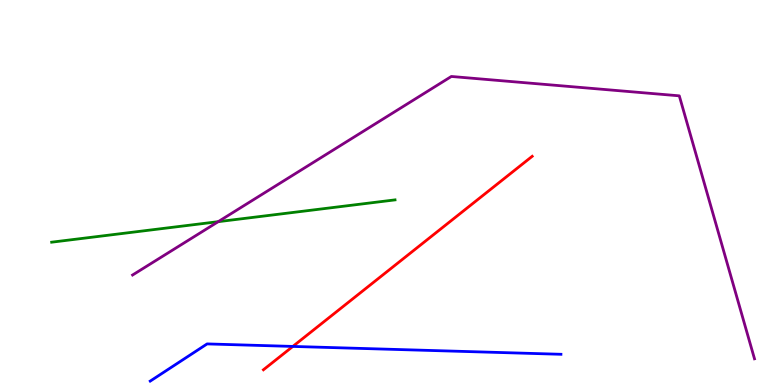[{'lines': ['blue', 'red'], 'intersections': [{'x': 3.78, 'y': 1.0}]}, {'lines': ['green', 'red'], 'intersections': []}, {'lines': ['purple', 'red'], 'intersections': []}, {'lines': ['blue', 'green'], 'intersections': []}, {'lines': ['blue', 'purple'], 'intersections': []}, {'lines': ['green', 'purple'], 'intersections': [{'x': 2.82, 'y': 4.24}]}]